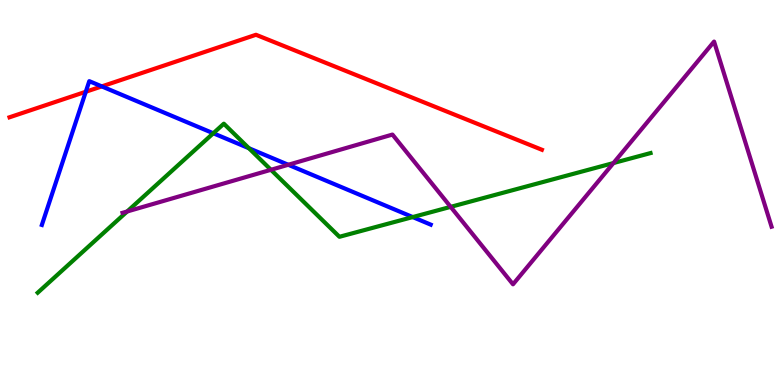[{'lines': ['blue', 'red'], 'intersections': [{'x': 1.11, 'y': 7.62}, {'x': 1.31, 'y': 7.76}]}, {'lines': ['green', 'red'], 'intersections': []}, {'lines': ['purple', 'red'], 'intersections': []}, {'lines': ['blue', 'green'], 'intersections': [{'x': 2.75, 'y': 6.54}, {'x': 3.21, 'y': 6.15}, {'x': 5.33, 'y': 4.36}]}, {'lines': ['blue', 'purple'], 'intersections': [{'x': 3.72, 'y': 5.72}]}, {'lines': ['green', 'purple'], 'intersections': [{'x': 1.64, 'y': 4.51}, {'x': 3.5, 'y': 5.59}, {'x': 5.81, 'y': 4.63}, {'x': 7.92, 'y': 5.77}]}]